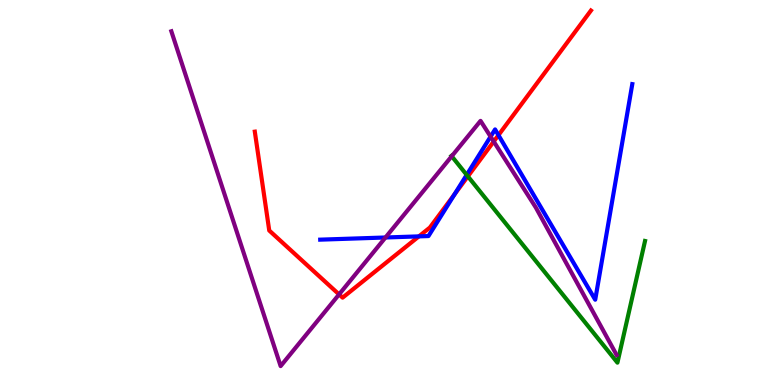[{'lines': ['blue', 'red'], 'intersections': [{'x': 5.41, 'y': 3.86}, {'x': 5.86, 'y': 4.95}, {'x': 6.43, 'y': 6.49}]}, {'lines': ['green', 'red'], 'intersections': [{'x': 6.04, 'y': 5.42}]}, {'lines': ['purple', 'red'], 'intersections': [{'x': 4.38, 'y': 2.35}, {'x': 6.37, 'y': 6.32}]}, {'lines': ['blue', 'green'], 'intersections': [{'x': 6.02, 'y': 5.46}]}, {'lines': ['blue', 'purple'], 'intersections': [{'x': 4.97, 'y': 3.83}, {'x': 6.33, 'y': 6.45}]}, {'lines': ['green', 'purple'], 'intersections': [{'x': 5.83, 'y': 5.94}]}]